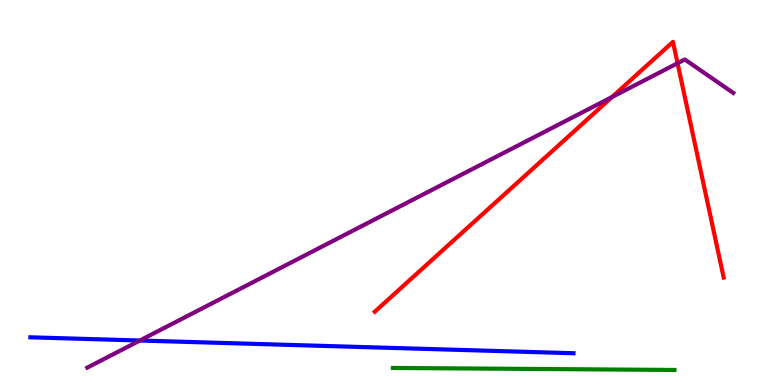[{'lines': ['blue', 'red'], 'intersections': []}, {'lines': ['green', 'red'], 'intersections': []}, {'lines': ['purple', 'red'], 'intersections': [{'x': 7.9, 'y': 7.48}, {'x': 8.74, 'y': 8.36}]}, {'lines': ['blue', 'green'], 'intersections': []}, {'lines': ['blue', 'purple'], 'intersections': [{'x': 1.8, 'y': 1.16}]}, {'lines': ['green', 'purple'], 'intersections': []}]